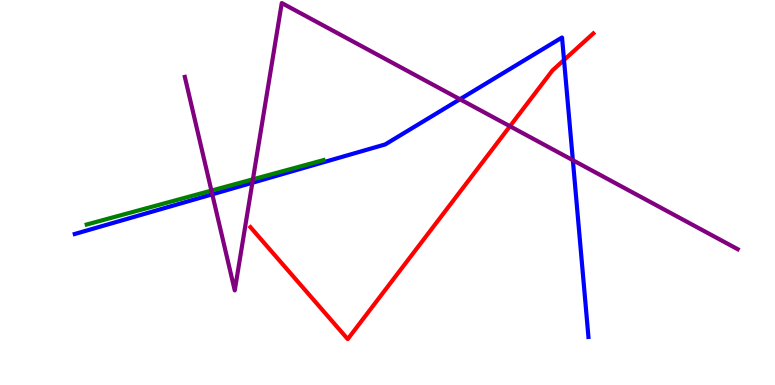[{'lines': ['blue', 'red'], 'intersections': [{'x': 7.28, 'y': 8.44}]}, {'lines': ['green', 'red'], 'intersections': []}, {'lines': ['purple', 'red'], 'intersections': [{'x': 6.58, 'y': 6.72}]}, {'lines': ['blue', 'green'], 'intersections': []}, {'lines': ['blue', 'purple'], 'intersections': [{'x': 2.74, 'y': 4.95}, {'x': 3.26, 'y': 5.25}, {'x': 5.93, 'y': 7.42}, {'x': 7.39, 'y': 5.84}]}, {'lines': ['green', 'purple'], 'intersections': [{'x': 2.73, 'y': 5.05}, {'x': 3.26, 'y': 5.34}]}]